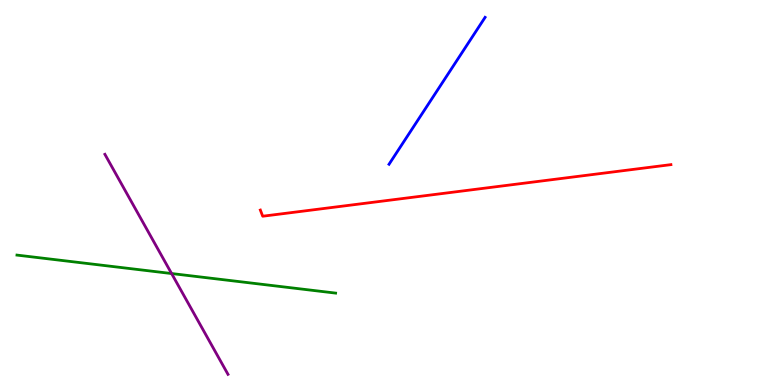[{'lines': ['blue', 'red'], 'intersections': []}, {'lines': ['green', 'red'], 'intersections': []}, {'lines': ['purple', 'red'], 'intersections': []}, {'lines': ['blue', 'green'], 'intersections': []}, {'lines': ['blue', 'purple'], 'intersections': []}, {'lines': ['green', 'purple'], 'intersections': [{'x': 2.21, 'y': 2.9}]}]